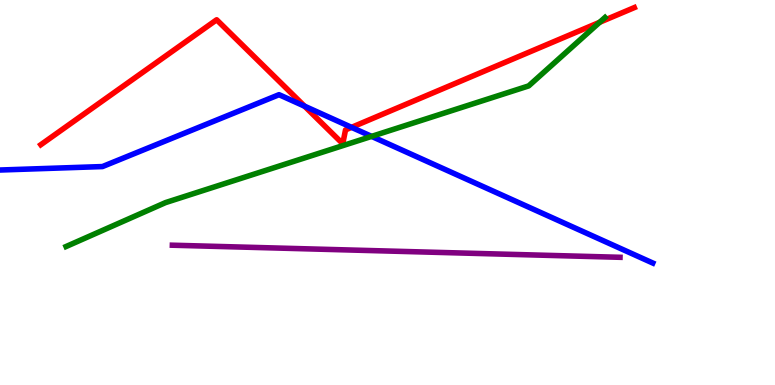[{'lines': ['blue', 'red'], 'intersections': [{'x': 3.93, 'y': 7.24}, {'x': 4.54, 'y': 6.69}]}, {'lines': ['green', 'red'], 'intersections': [{'x': 7.74, 'y': 9.42}]}, {'lines': ['purple', 'red'], 'intersections': []}, {'lines': ['blue', 'green'], 'intersections': [{'x': 4.79, 'y': 6.46}]}, {'lines': ['blue', 'purple'], 'intersections': []}, {'lines': ['green', 'purple'], 'intersections': []}]